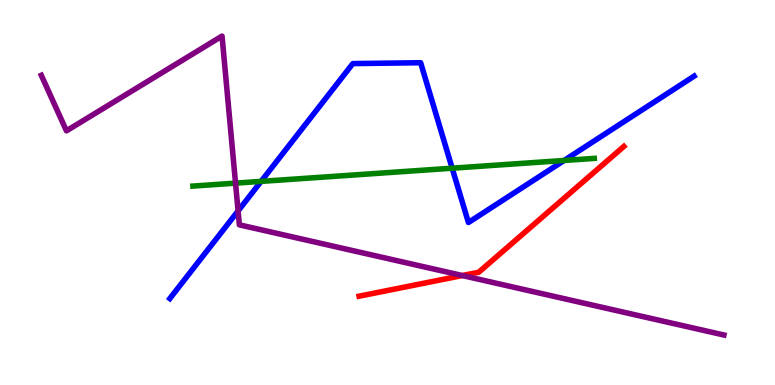[{'lines': ['blue', 'red'], 'intersections': []}, {'lines': ['green', 'red'], 'intersections': []}, {'lines': ['purple', 'red'], 'intersections': [{'x': 5.97, 'y': 2.84}]}, {'lines': ['blue', 'green'], 'intersections': [{'x': 3.37, 'y': 5.29}, {'x': 5.83, 'y': 5.63}, {'x': 7.28, 'y': 5.83}]}, {'lines': ['blue', 'purple'], 'intersections': [{'x': 3.07, 'y': 4.52}]}, {'lines': ['green', 'purple'], 'intersections': [{'x': 3.04, 'y': 5.24}]}]